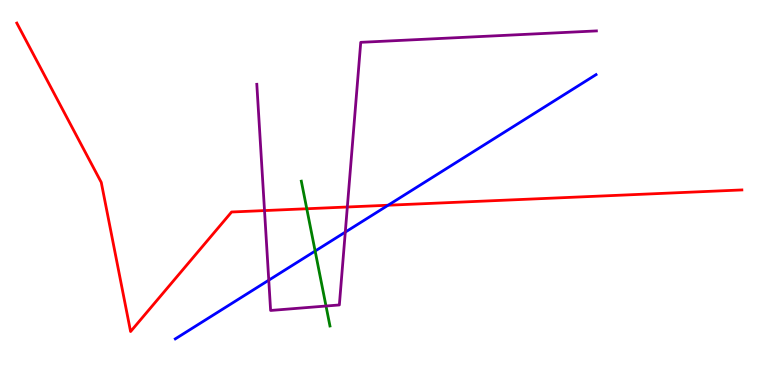[{'lines': ['blue', 'red'], 'intersections': [{'x': 5.01, 'y': 4.67}]}, {'lines': ['green', 'red'], 'intersections': [{'x': 3.96, 'y': 4.58}]}, {'lines': ['purple', 'red'], 'intersections': [{'x': 3.41, 'y': 4.53}, {'x': 4.48, 'y': 4.62}]}, {'lines': ['blue', 'green'], 'intersections': [{'x': 4.07, 'y': 3.48}]}, {'lines': ['blue', 'purple'], 'intersections': [{'x': 3.47, 'y': 2.72}, {'x': 4.46, 'y': 3.97}]}, {'lines': ['green', 'purple'], 'intersections': [{'x': 4.21, 'y': 2.05}]}]